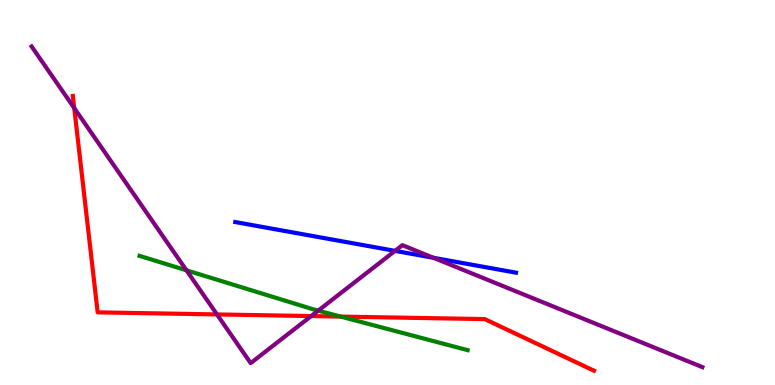[{'lines': ['blue', 'red'], 'intersections': []}, {'lines': ['green', 'red'], 'intersections': [{'x': 4.4, 'y': 1.78}]}, {'lines': ['purple', 'red'], 'intersections': [{'x': 0.958, 'y': 7.19}, {'x': 2.8, 'y': 1.83}, {'x': 4.02, 'y': 1.79}]}, {'lines': ['blue', 'green'], 'intersections': []}, {'lines': ['blue', 'purple'], 'intersections': [{'x': 5.1, 'y': 3.48}, {'x': 5.59, 'y': 3.3}]}, {'lines': ['green', 'purple'], 'intersections': [{'x': 2.41, 'y': 2.98}, {'x': 4.11, 'y': 1.93}]}]